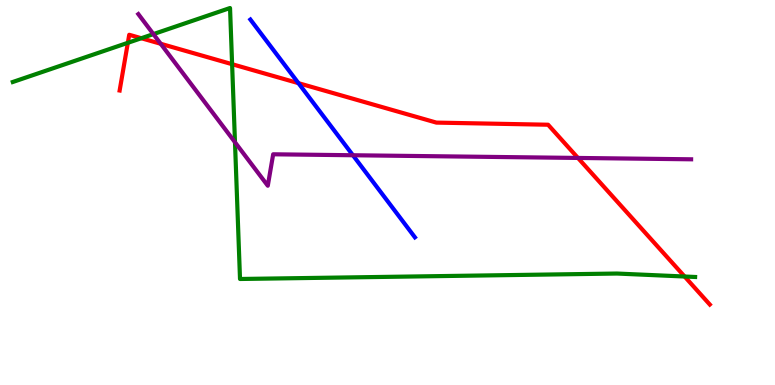[{'lines': ['blue', 'red'], 'intersections': [{'x': 3.85, 'y': 7.84}]}, {'lines': ['green', 'red'], 'intersections': [{'x': 1.65, 'y': 8.89}, {'x': 1.82, 'y': 9.01}, {'x': 2.99, 'y': 8.33}, {'x': 8.83, 'y': 2.82}]}, {'lines': ['purple', 'red'], 'intersections': [{'x': 2.07, 'y': 8.86}, {'x': 7.46, 'y': 5.9}]}, {'lines': ['blue', 'green'], 'intersections': []}, {'lines': ['blue', 'purple'], 'intersections': [{'x': 4.55, 'y': 5.97}]}, {'lines': ['green', 'purple'], 'intersections': [{'x': 1.98, 'y': 9.11}, {'x': 3.03, 'y': 6.31}]}]